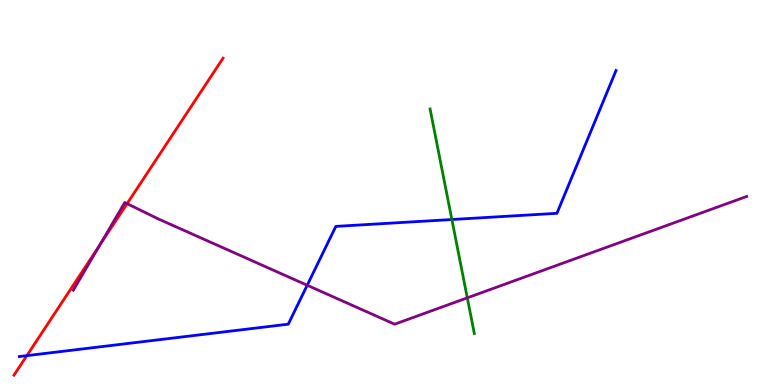[{'lines': ['blue', 'red'], 'intersections': [{'x': 0.346, 'y': 0.763}]}, {'lines': ['green', 'red'], 'intersections': []}, {'lines': ['purple', 'red'], 'intersections': [{'x': 1.29, 'y': 3.64}, {'x': 1.64, 'y': 4.71}]}, {'lines': ['blue', 'green'], 'intersections': [{'x': 5.83, 'y': 4.3}]}, {'lines': ['blue', 'purple'], 'intersections': [{'x': 3.96, 'y': 2.59}]}, {'lines': ['green', 'purple'], 'intersections': [{'x': 6.03, 'y': 2.26}]}]